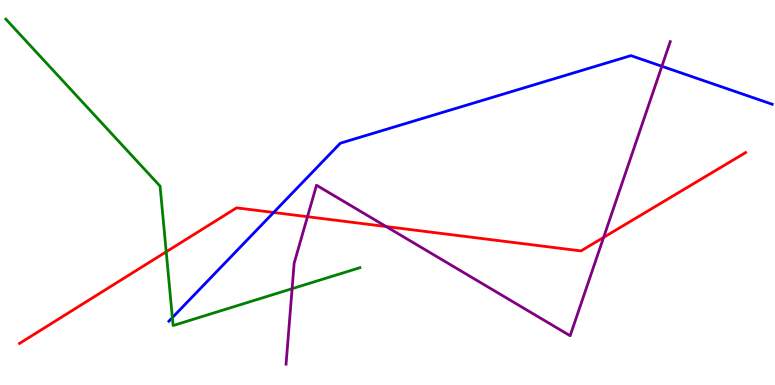[{'lines': ['blue', 'red'], 'intersections': [{'x': 3.53, 'y': 4.48}]}, {'lines': ['green', 'red'], 'intersections': [{'x': 2.14, 'y': 3.46}]}, {'lines': ['purple', 'red'], 'intersections': [{'x': 3.97, 'y': 4.37}, {'x': 4.98, 'y': 4.12}, {'x': 7.79, 'y': 3.83}]}, {'lines': ['blue', 'green'], 'intersections': [{'x': 2.22, 'y': 1.75}]}, {'lines': ['blue', 'purple'], 'intersections': [{'x': 8.54, 'y': 8.28}]}, {'lines': ['green', 'purple'], 'intersections': [{'x': 3.77, 'y': 2.5}]}]